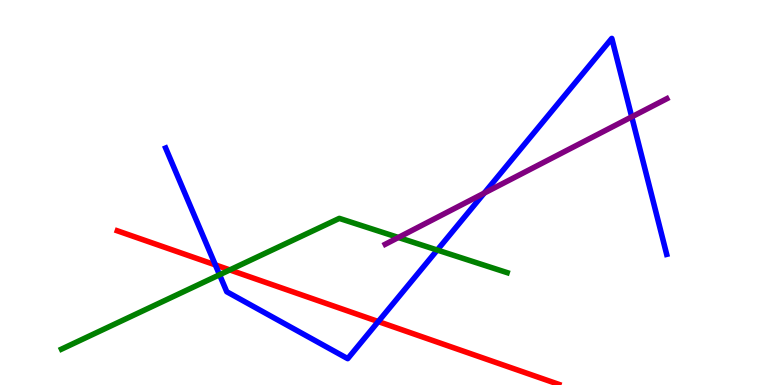[{'lines': ['blue', 'red'], 'intersections': [{'x': 2.78, 'y': 3.12}, {'x': 4.88, 'y': 1.65}]}, {'lines': ['green', 'red'], 'intersections': [{'x': 2.97, 'y': 2.99}]}, {'lines': ['purple', 'red'], 'intersections': []}, {'lines': ['blue', 'green'], 'intersections': [{'x': 2.83, 'y': 2.86}, {'x': 5.64, 'y': 3.51}]}, {'lines': ['blue', 'purple'], 'intersections': [{'x': 6.25, 'y': 4.98}, {'x': 8.15, 'y': 6.97}]}, {'lines': ['green', 'purple'], 'intersections': [{'x': 5.14, 'y': 3.83}]}]